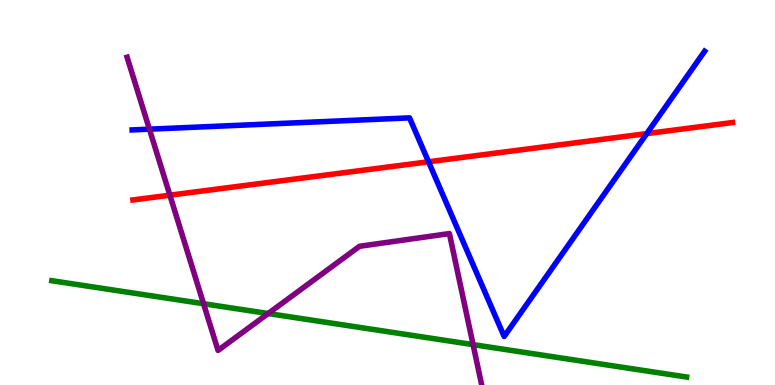[{'lines': ['blue', 'red'], 'intersections': [{'x': 5.53, 'y': 5.8}, {'x': 8.35, 'y': 6.53}]}, {'lines': ['green', 'red'], 'intersections': []}, {'lines': ['purple', 'red'], 'intersections': [{'x': 2.19, 'y': 4.93}]}, {'lines': ['blue', 'green'], 'intersections': []}, {'lines': ['blue', 'purple'], 'intersections': [{'x': 1.93, 'y': 6.64}]}, {'lines': ['green', 'purple'], 'intersections': [{'x': 2.63, 'y': 2.11}, {'x': 3.46, 'y': 1.86}, {'x': 6.1, 'y': 1.05}]}]